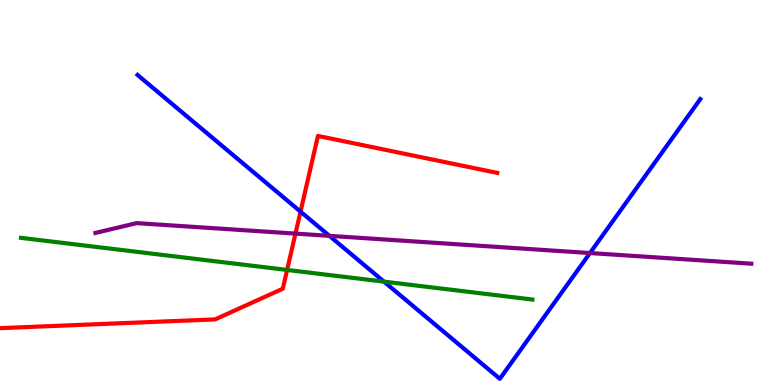[{'lines': ['blue', 'red'], 'intersections': [{'x': 3.88, 'y': 4.5}]}, {'lines': ['green', 'red'], 'intersections': [{'x': 3.7, 'y': 2.99}]}, {'lines': ['purple', 'red'], 'intersections': [{'x': 3.81, 'y': 3.93}]}, {'lines': ['blue', 'green'], 'intersections': [{'x': 4.95, 'y': 2.68}]}, {'lines': ['blue', 'purple'], 'intersections': [{'x': 4.25, 'y': 3.87}, {'x': 7.61, 'y': 3.43}]}, {'lines': ['green', 'purple'], 'intersections': []}]